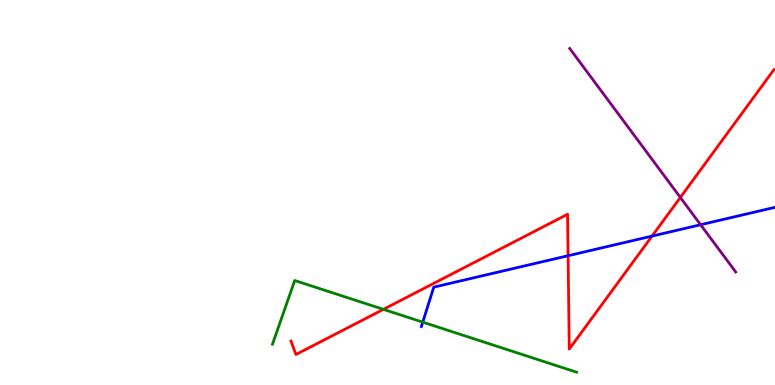[{'lines': ['blue', 'red'], 'intersections': [{'x': 7.33, 'y': 3.36}, {'x': 8.41, 'y': 3.87}]}, {'lines': ['green', 'red'], 'intersections': [{'x': 4.95, 'y': 1.96}]}, {'lines': ['purple', 'red'], 'intersections': [{'x': 8.78, 'y': 4.87}]}, {'lines': ['blue', 'green'], 'intersections': [{'x': 5.45, 'y': 1.63}]}, {'lines': ['blue', 'purple'], 'intersections': [{'x': 9.04, 'y': 4.16}]}, {'lines': ['green', 'purple'], 'intersections': []}]